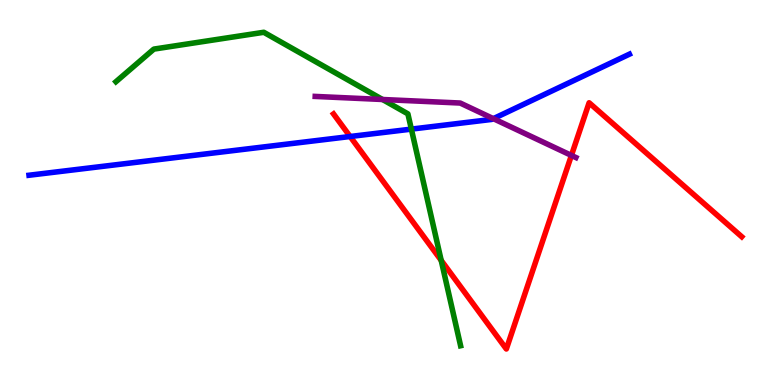[{'lines': ['blue', 'red'], 'intersections': [{'x': 4.52, 'y': 6.45}]}, {'lines': ['green', 'red'], 'intersections': [{'x': 5.69, 'y': 3.24}]}, {'lines': ['purple', 'red'], 'intersections': [{'x': 7.37, 'y': 5.96}]}, {'lines': ['blue', 'green'], 'intersections': [{'x': 5.31, 'y': 6.65}]}, {'lines': ['blue', 'purple'], 'intersections': [{'x': 6.37, 'y': 6.92}]}, {'lines': ['green', 'purple'], 'intersections': [{'x': 4.94, 'y': 7.42}]}]